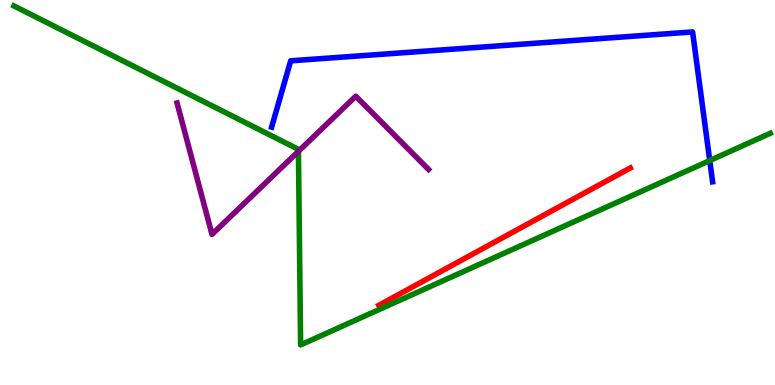[{'lines': ['blue', 'red'], 'intersections': []}, {'lines': ['green', 'red'], 'intersections': []}, {'lines': ['purple', 'red'], 'intersections': []}, {'lines': ['blue', 'green'], 'intersections': [{'x': 9.16, 'y': 5.83}]}, {'lines': ['blue', 'purple'], 'intersections': []}, {'lines': ['green', 'purple'], 'intersections': [{'x': 3.85, 'y': 6.07}]}]